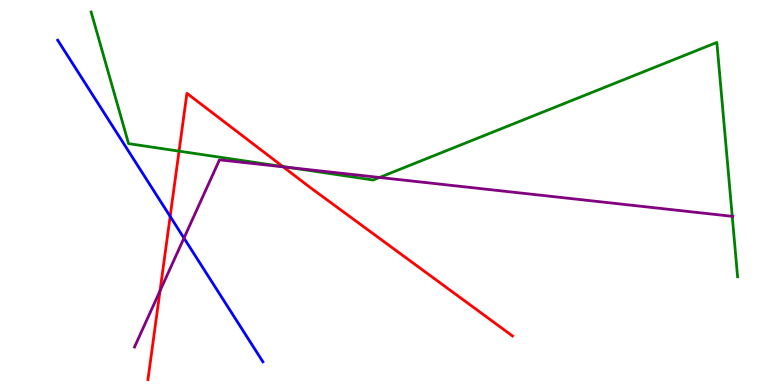[{'lines': ['blue', 'red'], 'intersections': [{'x': 2.2, 'y': 4.38}]}, {'lines': ['green', 'red'], 'intersections': [{'x': 2.31, 'y': 6.07}, {'x': 3.65, 'y': 5.67}]}, {'lines': ['purple', 'red'], 'intersections': [{'x': 2.06, 'y': 2.45}, {'x': 3.65, 'y': 5.67}]}, {'lines': ['blue', 'green'], 'intersections': []}, {'lines': ['blue', 'purple'], 'intersections': [{'x': 2.37, 'y': 3.82}]}, {'lines': ['green', 'purple'], 'intersections': [{'x': 3.73, 'y': 5.65}, {'x': 4.9, 'y': 5.39}, {'x': 9.45, 'y': 4.38}]}]